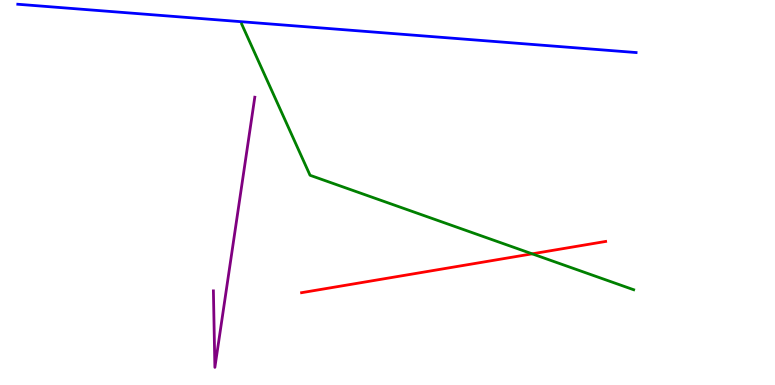[{'lines': ['blue', 'red'], 'intersections': []}, {'lines': ['green', 'red'], 'intersections': [{'x': 6.87, 'y': 3.41}]}, {'lines': ['purple', 'red'], 'intersections': []}, {'lines': ['blue', 'green'], 'intersections': []}, {'lines': ['blue', 'purple'], 'intersections': []}, {'lines': ['green', 'purple'], 'intersections': []}]